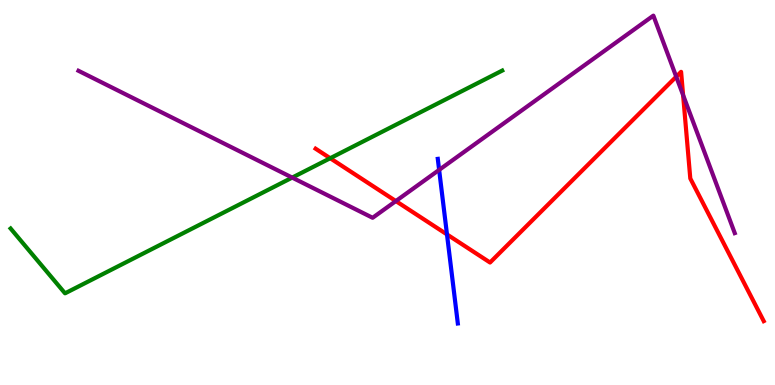[{'lines': ['blue', 'red'], 'intersections': [{'x': 5.77, 'y': 3.91}]}, {'lines': ['green', 'red'], 'intersections': [{'x': 4.26, 'y': 5.89}]}, {'lines': ['purple', 'red'], 'intersections': [{'x': 5.11, 'y': 4.78}, {'x': 8.73, 'y': 8.01}, {'x': 8.81, 'y': 7.53}]}, {'lines': ['blue', 'green'], 'intersections': []}, {'lines': ['blue', 'purple'], 'intersections': [{'x': 5.67, 'y': 5.59}]}, {'lines': ['green', 'purple'], 'intersections': [{'x': 3.77, 'y': 5.39}]}]